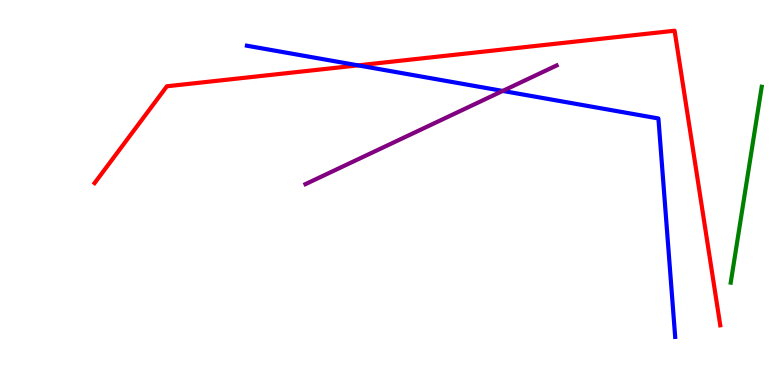[{'lines': ['blue', 'red'], 'intersections': [{'x': 4.62, 'y': 8.3}]}, {'lines': ['green', 'red'], 'intersections': []}, {'lines': ['purple', 'red'], 'intersections': []}, {'lines': ['blue', 'green'], 'intersections': []}, {'lines': ['blue', 'purple'], 'intersections': [{'x': 6.49, 'y': 7.64}]}, {'lines': ['green', 'purple'], 'intersections': []}]